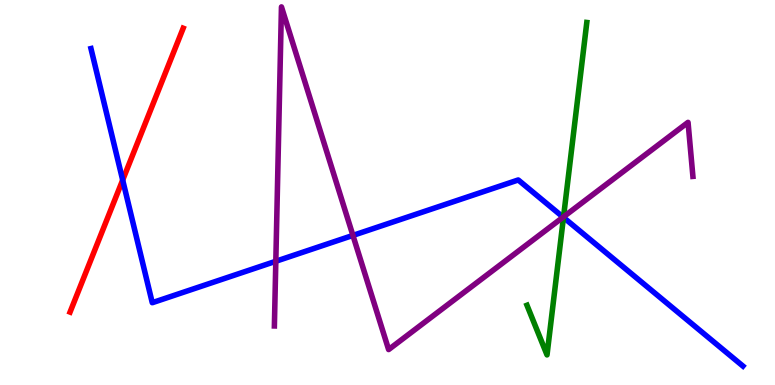[{'lines': ['blue', 'red'], 'intersections': [{'x': 1.58, 'y': 5.32}]}, {'lines': ['green', 'red'], 'intersections': []}, {'lines': ['purple', 'red'], 'intersections': []}, {'lines': ['blue', 'green'], 'intersections': [{'x': 7.27, 'y': 4.35}]}, {'lines': ['blue', 'purple'], 'intersections': [{'x': 3.56, 'y': 3.21}, {'x': 4.55, 'y': 3.89}, {'x': 7.27, 'y': 4.36}]}, {'lines': ['green', 'purple'], 'intersections': [{'x': 7.27, 'y': 4.37}]}]